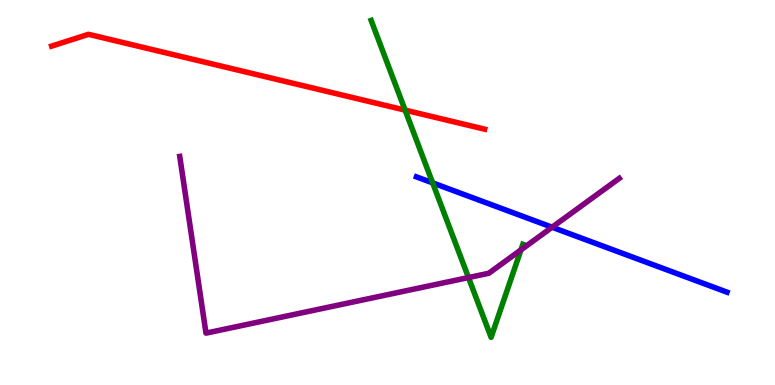[{'lines': ['blue', 'red'], 'intersections': []}, {'lines': ['green', 'red'], 'intersections': [{'x': 5.23, 'y': 7.14}]}, {'lines': ['purple', 'red'], 'intersections': []}, {'lines': ['blue', 'green'], 'intersections': [{'x': 5.58, 'y': 5.25}]}, {'lines': ['blue', 'purple'], 'intersections': [{'x': 7.12, 'y': 4.1}]}, {'lines': ['green', 'purple'], 'intersections': [{'x': 6.04, 'y': 2.79}, {'x': 6.72, 'y': 3.51}]}]